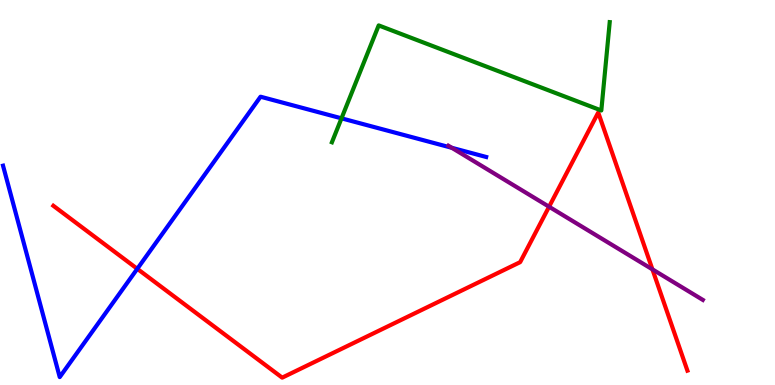[{'lines': ['blue', 'red'], 'intersections': [{'x': 1.77, 'y': 3.02}]}, {'lines': ['green', 'red'], 'intersections': []}, {'lines': ['purple', 'red'], 'intersections': [{'x': 7.08, 'y': 4.63}, {'x': 8.42, 'y': 3.0}]}, {'lines': ['blue', 'green'], 'intersections': [{'x': 4.41, 'y': 6.93}]}, {'lines': ['blue', 'purple'], 'intersections': [{'x': 5.83, 'y': 6.16}]}, {'lines': ['green', 'purple'], 'intersections': []}]